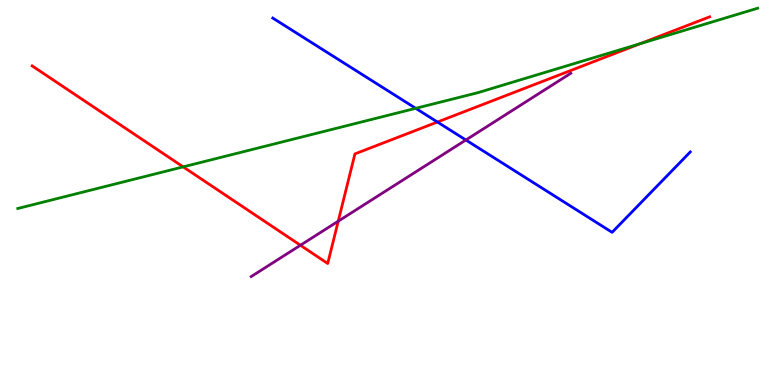[{'lines': ['blue', 'red'], 'intersections': [{'x': 5.64, 'y': 6.83}]}, {'lines': ['green', 'red'], 'intersections': [{'x': 2.36, 'y': 5.67}, {'x': 8.26, 'y': 8.87}]}, {'lines': ['purple', 'red'], 'intersections': [{'x': 3.88, 'y': 3.63}, {'x': 4.36, 'y': 4.25}]}, {'lines': ['blue', 'green'], 'intersections': [{'x': 5.36, 'y': 7.19}]}, {'lines': ['blue', 'purple'], 'intersections': [{'x': 6.01, 'y': 6.36}]}, {'lines': ['green', 'purple'], 'intersections': []}]